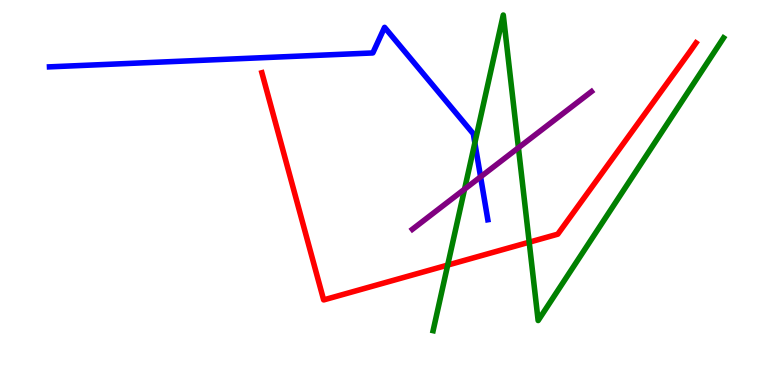[{'lines': ['blue', 'red'], 'intersections': []}, {'lines': ['green', 'red'], 'intersections': [{'x': 5.78, 'y': 3.11}, {'x': 6.83, 'y': 3.71}]}, {'lines': ['purple', 'red'], 'intersections': []}, {'lines': ['blue', 'green'], 'intersections': [{'x': 6.13, 'y': 6.29}]}, {'lines': ['blue', 'purple'], 'intersections': [{'x': 6.2, 'y': 5.41}]}, {'lines': ['green', 'purple'], 'intersections': [{'x': 5.99, 'y': 5.09}, {'x': 6.69, 'y': 6.16}]}]